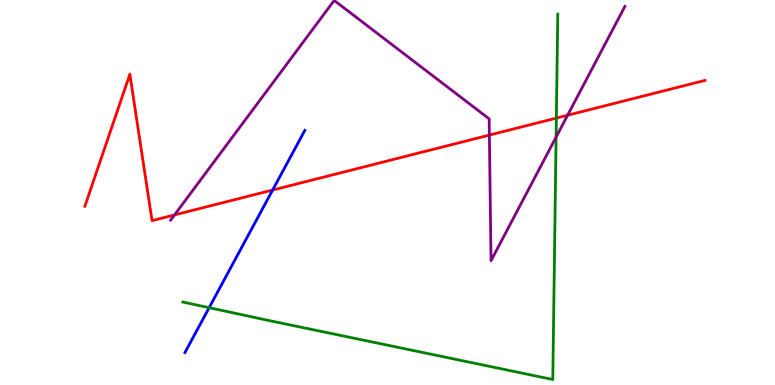[{'lines': ['blue', 'red'], 'intersections': [{'x': 3.52, 'y': 5.06}]}, {'lines': ['green', 'red'], 'intersections': [{'x': 7.18, 'y': 6.93}]}, {'lines': ['purple', 'red'], 'intersections': [{'x': 2.25, 'y': 4.42}, {'x': 6.31, 'y': 6.49}, {'x': 7.32, 'y': 7.01}]}, {'lines': ['blue', 'green'], 'intersections': [{'x': 2.7, 'y': 2.01}]}, {'lines': ['blue', 'purple'], 'intersections': []}, {'lines': ['green', 'purple'], 'intersections': [{'x': 7.18, 'y': 6.44}]}]